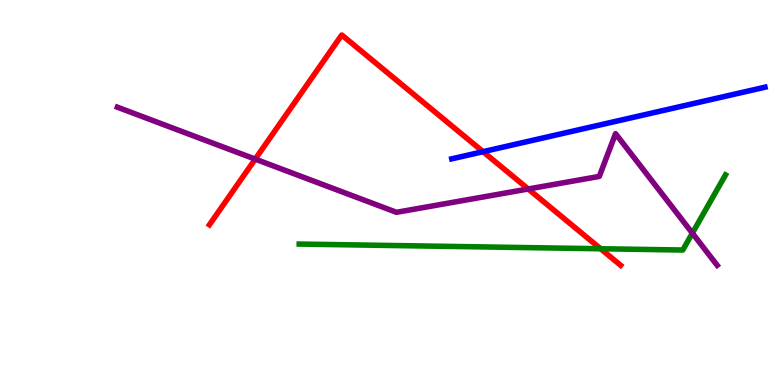[{'lines': ['blue', 'red'], 'intersections': [{'x': 6.23, 'y': 6.06}]}, {'lines': ['green', 'red'], 'intersections': [{'x': 7.75, 'y': 3.54}]}, {'lines': ['purple', 'red'], 'intersections': [{'x': 3.29, 'y': 5.87}, {'x': 6.82, 'y': 5.09}]}, {'lines': ['blue', 'green'], 'intersections': []}, {'lines': ['blue', 'purple'], 'intersections': []}, {'lines': ['green', 'purple'], 'intersections': [{'x': 8.93, 'y': 3.94}]}]